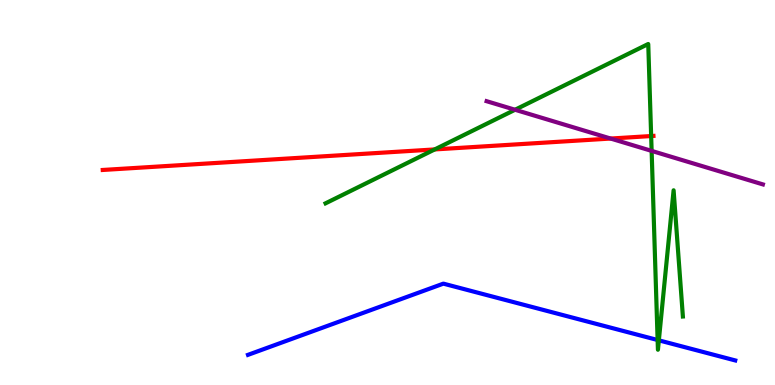[{'lines': ['blue', 'red'], 'intersections': []}, {'lines': ['green', 'red'], 'intersections': [{'x': 5.61, 'y': 6.12}, {'x': 8.4, 'y': 6.47}]}, {'lines': ['purple', 'red'], 'intersections': [{'x': 7.88, 'y': 6.4}]}, {'lines': ['blue', 'green'], 'intersections': [{'x': 8.49, 'y': 1.17}, {'x': 8.5, 'y': 1.16}]}, {'lines': ['blue', 'purple'], 'intersections': []}, {'lines': ['green', 'purple'], 'intersections': [{'x': 6.65, 'y': 7.15}, {'x': 8.41, 'y': 6.08}]}]